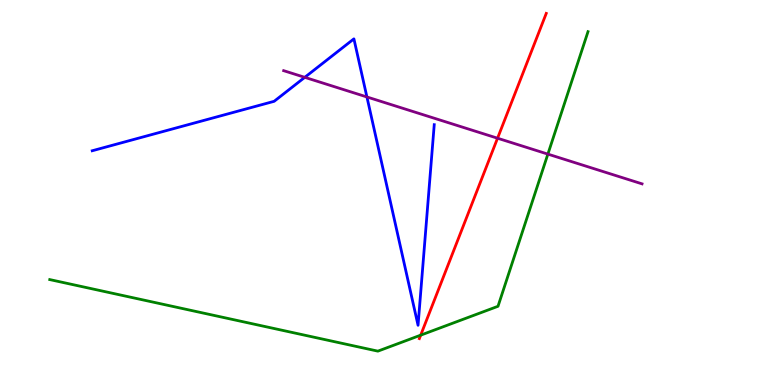[{'lines': ['blue', 'red'], 'intersections': []}, {'lines': ['green', 'red'], 'intersections': [{'x': 5.43, 'y': 1.29}]}, {'lines': ['purple', 'red'], 'intersections': [{'x': 6.42, 'y': 6.41}]}, {'lines': ['blue', 'green'], 'intersections': []}, {'lines': ['blue', 'purple'], 'intersections': [{'x': 3.93, 'y': 7.99}, {'x': 4.73, 'y': 7.48}]}, {'lines': ['green', 'purple'], 'intersections': [{'x': 7.07, 'y': 6.0}]}]